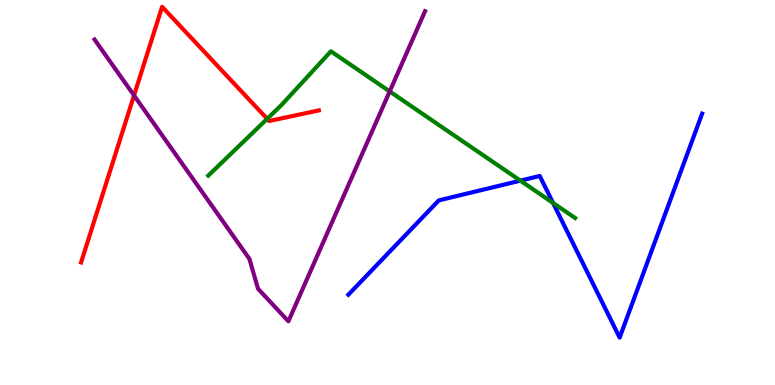[{'lines': ['blue', 'red'], 'intersections': []}, {'lines': ['green', 'red'], 'intersections': [{'x': 3.45, 'y': 6.91}]}, {'lines': ['purple', 'red'], 'intersections': [{'x': 1.73, 'y': 7.52}]}, {'lines': ['blue', 'green'], 'intersections': [{'x': 6.71, 'y': 5.31}, {'x': 7.14, 'y': 4.73}]}, {'lines': ['blue', 'purple'], 'intersections': []}, {'lines': ['green', 'purple'], 'intersections': [{'x': 5.03, 'y': 7.62}]}]